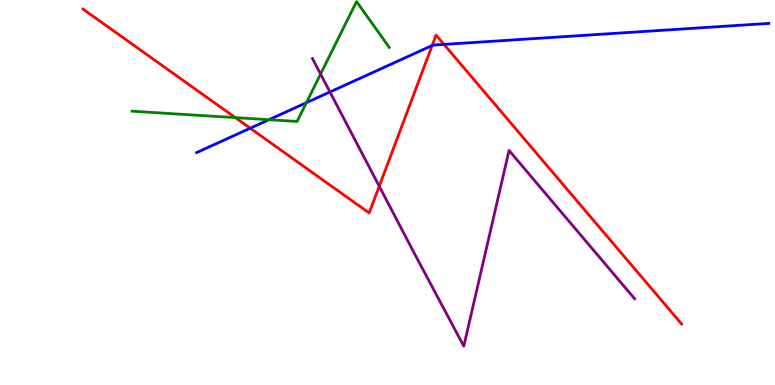[{'lines': ['blue', 'red'], 'intersections': [{'x': 3.23, 'y': 6.67}, {'x': 5.58, 'y': 8.82}, {'x': 5.73, 'y': 8.85}]}, {'lines': ['green', 'red'], 'intersections': [{'x': 3.04, 'y': 6.94}]}, {'lines': ['purple', 'red'], 'intersections': [{'x': 4.89, 'y': 5.16}]}, {'lines': ['blue', 'green'], 'intersections': [{'x': 3.47, 'y': 6.89}, {'x': 3.95, 'y': 7.33}]}, {'lines': ['blue', 'purple'], 'intersections': [{'x': 4.26, 'y': 7.61}]}, {'lines': ['green', 'purple'], 'intersections': [{'x': 4.14, 'y': 8.08}]}]